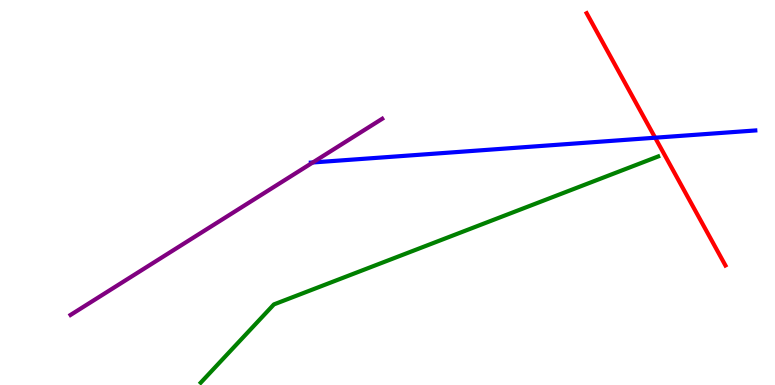[{'lines': ['blue', 'red'], 'intersections': [{'x': 8.45, 'y': 6.42}]}, {'lines': ['green', 'red'], 'intersections': []}, {'lines': ['purple', 'red'], 'intersections': []}, {'lines': ['blue', 'green'], 'intersections': []}, {'lines': ['blue', 'purple'], 'intersections': [{'x': 4.04, 'y': 5.78}]}, {'lines': ['green', 'purple'], 'intersections': []}]